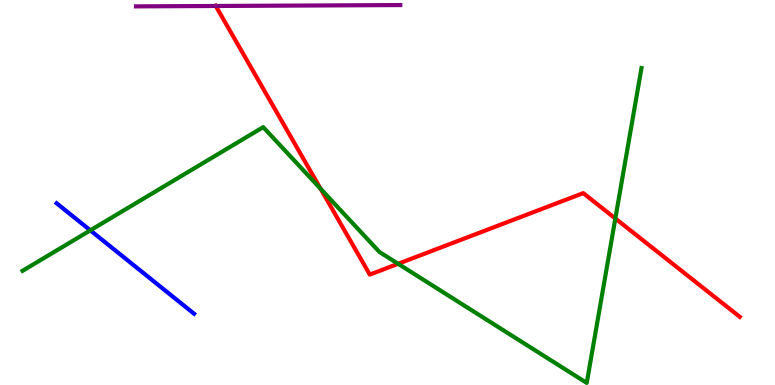[{'lines': ['blue', 'red'], 'intersections': []}, {'lines': ['green', 'red'], 'intersections': [{'x': 4.14, 'y': 5.1}, {'x': 5.14, 'y': 3.15}, {'x': 7.94, 'y': 4.32}]}, {'lines': ['purple', 'red'], 'intersections': [{'x': 2.78, 'y': 9.84}]}, {'lines': ['blue', 'green'], 'intersections': [{'x': 1.17, 'y': 4.02}]}, {'lines': ['blue', 'purple'], 'intersections': []}, {'lines': ['green', 'purple'], 'intersections': []}]